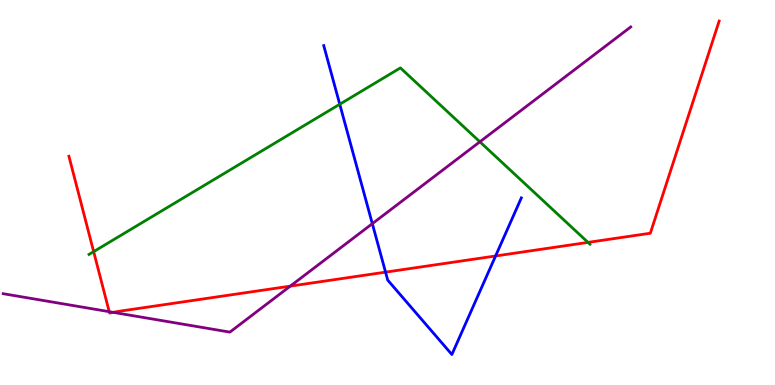[{'lines': ['blue', 'red'], 'intersections': [{'x': 4.97, 'y': 2.93}, {'x': 6.39, 'y': 3.35}]}, {'lines': ['green', 'red'], 'intersections': [{'x': 1.21, 'y': 3.46}, {'x': 7.59, 'y': 3.7}]}, {'lines': ['purple', 'red'], 'intersections': [{'x': 1.41, 'y': 1.9}, {'x': 1.46, 'y': 1.89}, {'x': 3.75, 'y': 2.57}]}, {'lines': ['blue', 'green'], 'intersections': [{'x': 4.38, 'y': 7.29}]}, {'lines': ['blue', 'purple'], 'intersections': [{'x': 4.8, 'y': 4.19}]}, {'lines': ['green', 'purple'], 'intersections': [{'x': 6.19, 'y': 6.32}]}]